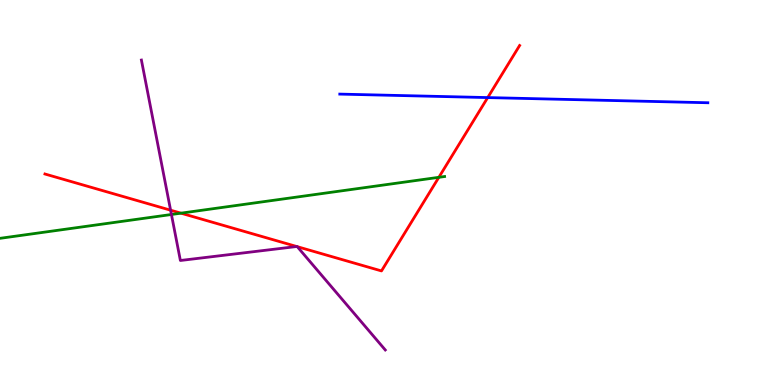[{'lines': ['blue', 'red'], 'intersections': [{'x': 6.29, 'y': 7.47}]}, {'lines': ['green', 'red'], 'intersections': [{'x': 2.33, 'y': 4.46}, {'x': 5.66, 'y': 5.39}]}, {'lines': ['purple', 'red'], 'intersections': [{'x': 2.2, 'y': 4.54}, {'x': 3.83, 'y': 3.6}, {'x': 3.84, 'y': 3.59}]}, {'lines': ['blue', 'green'], 'intersections': []}, {'lines': ['blue', 'purple'], 'intersections': []}, {'lines': ['green', 'purple'], 'intersections': [{'x': 2.21, 'y': 4.43}]}]